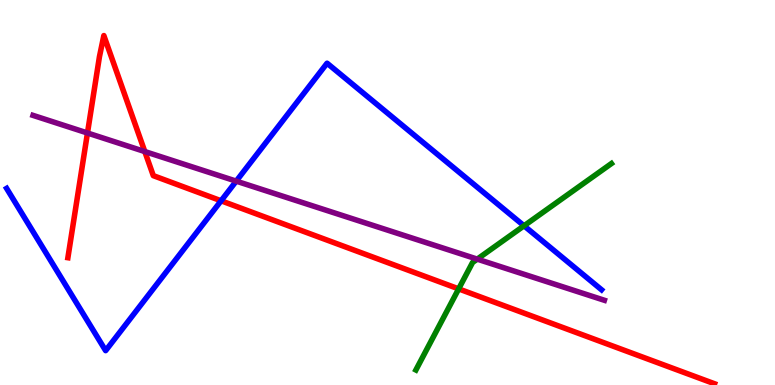[{'lines': ['blue', 'red'], 'intersections': [{'x': 2.85, 'y': 4.78}]}, {'lines': ['green', 'red'], 'intersections': [{'x': 5.92, 'y': 2.5}]}, {'lines': ['purple', 'red'], 'intersections': [{'x': 1.13, 'y': 6.55}, {'x': 1.87, 'y': 6.06}]}, {'lines': ['blue', 'green'], 'intersections': [{'x': 6.76, 'y': 4.14}]}, {'lines': ['blue', 'purple'], 'intersections': [{'x': 3.05, 'y': 5.3}]}, {'lines': ['green', 'purple'], 'intersections': [{'x': 6.16, 'y': 3.27}]}]